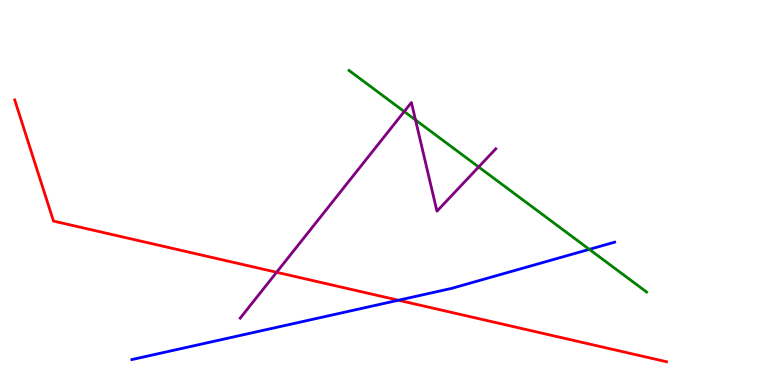[{'lines': ['blue', 'red'], 'intersections': [{'x': 5.14, 'y': 2.2}]}, {'lines': ['green', 'red'], 'intersections': []}, {'lines': ['purple', 'red'], 'intersections': [{'x': 3.57, 'y': 2.93}]}, {'lines': ['blue', 'green'], 'intersections': [{'x': 7.6, 'y': 3.52}]}, {'lines': ['blue', 'purple'], 'intersections': []}, {'lines': ['green', 'purple'], 'intersections': [{'x': 5.22, 'y': 7.1}, {'x': 5.36, 'y': 6.88}, {'x': 6.18, 'y': 5.66}]}]